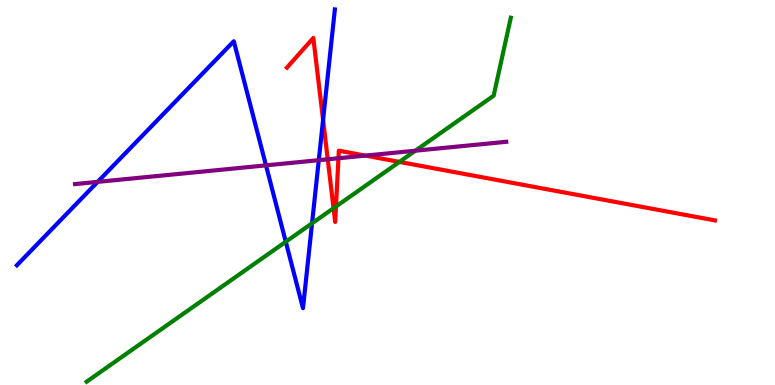[{'lines': ['blue', 'red'], 'intersections': [{'x': 4.17, 'y': 6.88}]}, {'lines': ['green', 'red'], 'intersections': [{'x': 4.3, 'y': 4.59}, {'x': 4.34, 'y': 4.64}, {'x': 5.15, 'y': 5.79}]}, {'lines': ['purple', 'red'], 'intersections': [{'x': 4.23, 'y': 5.86}, {'x': 4.37, 'y': 5.89}, {'x': 4.71, 'y': 5.96}]}, {'lines': ['blue', 'green'], 'intersections': [{'x': 3.69, 'y': 3.72}, {'x': 4.03, 'y': 4.2}]}, {'lines': ['blue', 'purple'], 'intersections': [{'x': 1.26, 'y': 5.28}, {'x': 3.43, 'y': 5.7}, {'x': 4.11, 'y': 5.84}]}, {'lines': ['green', 'purple'], 'intersections': [{'x': 5.36, 'y': 6.09}]}]